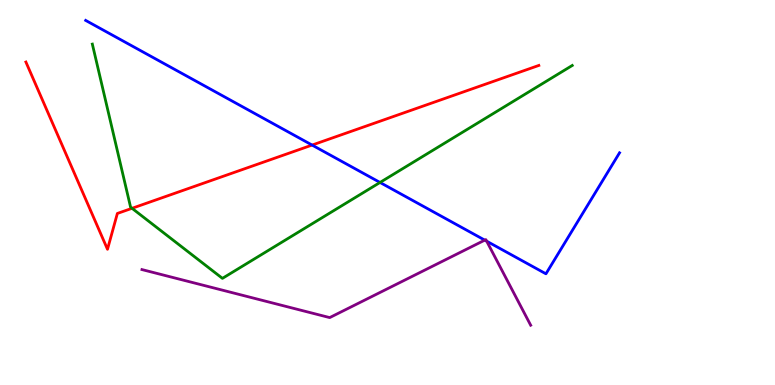[{'lines': ['blue', 'red'], 'intersections': [{'x': 4.03, 'y': 6.23}]}, {'lines': ['green', 'red'], 'intersections': [{'x': 1.7, 'y': 4.59}]}, {'lines': ['purple', 'red'], 'intersections': []}, {'lines': ['blue', 'green'], 'intersections': [{'x': 4.9, 'y': 5.26}]}, {'lines': ['blue', 'purple'], 'intersections': [{'x': 6.26, 'y': 3.76}, {'x': 6.28, 'y': 3.74}]}, {'lines': ['green', 'purple'], 'intersections': []}]